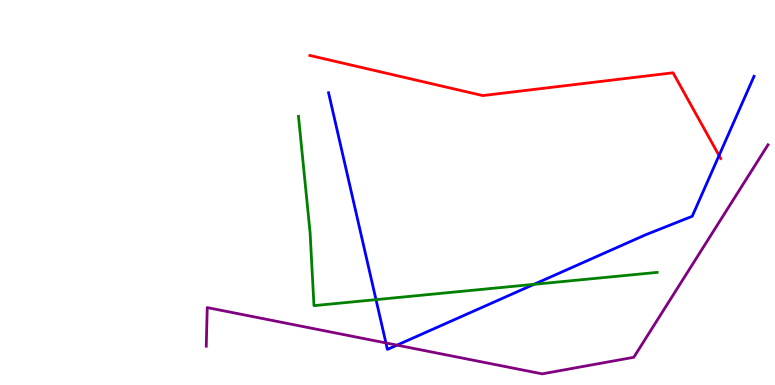[{'lines': ['blue', 'red'], 'intersections': [{'x': 9.28, 'y': 5.96}]}, {'lines': ['green', 'red'], 'intersections': []}, {'lines': ['purple', 'red'], 'intersections': []}, {'lines': ['blue', 'green'], 'intersections': [{'x': 4.85, 'y': 2.22}, {'x': 6.89, 'y': 2.61}]}, {'lines': ['blue', 'purple'], 'intersections': [{'x': 4.98, 'y': 1.09}, {'x': 5.12, 'y': 1.04}]}, {'lines': ['green', 'purple'], 'intersections': []}]